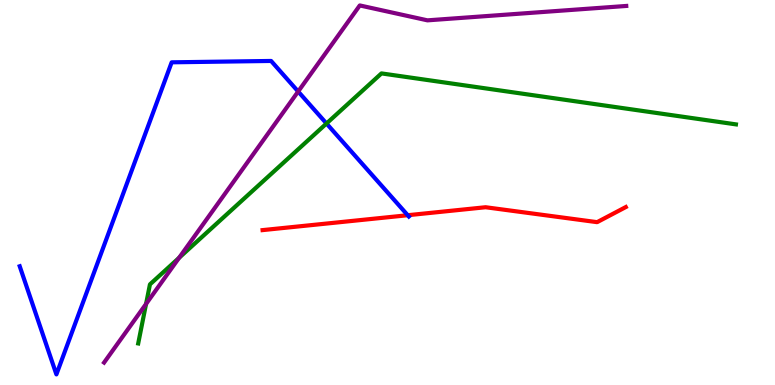[{'lines': ['blue', 'red'], 'intersections': [{'x': 5.26, 'y': 4.41}]}, {'lines': ['green', 'red'], 'intersections': []}, {'lines': ['purple', 'red'], 'intersections': []}, {'lines': ['blue', 'green'], 'intersections': [{'x': 4.21, 'y': 6.79}]}, {'lines': ['blue', 'purple'], 'intersections': [{'x': 3.85, 'y': 7.62}]}, {'lines': ['green', 'purple'], 'intersections': [{'x': 1.88, 'y': 2.11}, {'x': 2.31, 'y': 3.3}]}]